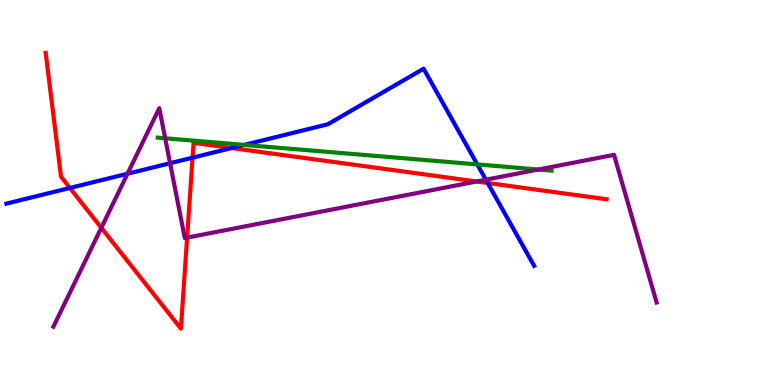[{'lines': ['blue', 'red'], 'intersections': [{'x': 0.902, 'y': 5.12}, {'x': 2.48, 'y': 5.9}, {'x': 2.99, 'y': 6.16}, {'x': 6.29, 'y': 5.25}]}, {'lines': ['green', 'red'], 'intersections': []}, {'lines': ['purple', 'red'], 'intersections': [{'x': 1.31, 'y': 4.08}, {'x': 2.41, 'y': 3.83}, {'x': 6.15, 'y': 5.29}]}, {'lines': ['blue', 'green'], 'intersections': [{'x': 3.15, 'y': 6.24}, {'x': 6.16, 'y': 5.73}]}, {'lines': ['blue', 'purple'], 'intersections': [{'x': 1.65, 'y': 5.49}, {'x': 2.19, 'y': 5.76}, {'x': 6.27, 'y': 5.33}]}, {'lines': ['green', 'purple'], 'intersections': [{'x': 2.13, 'y': 6.41}, {'x': 6.95, 'y': 5.6}]}]